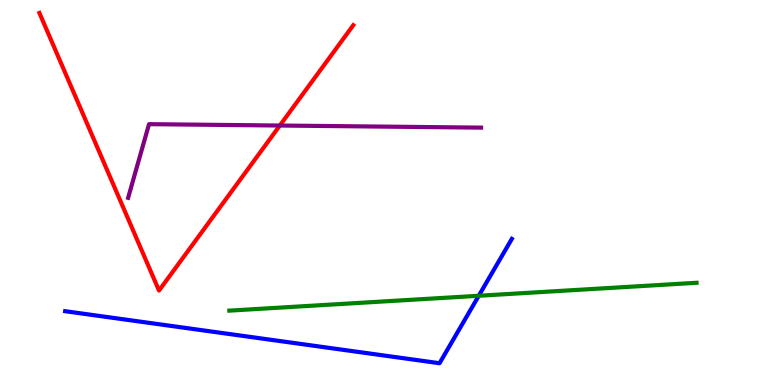[{'lines': ['blue', 'red'], 'intersections': []}, {'lines': ['green', 'red'], 'intersections': []}, {'lines': ['purple', 'red'], 'intersections': [{'x': 3.61, 'y': 6.74}]}, {'lines': ['blue', 'green'], 'intersections': [{'x': 6.18, 'y': 2.32}]}, {'lines': ['blue', 'purple'], 'intersections': []}, {'lines': ['green', 'purple'], 'intersections': []}]